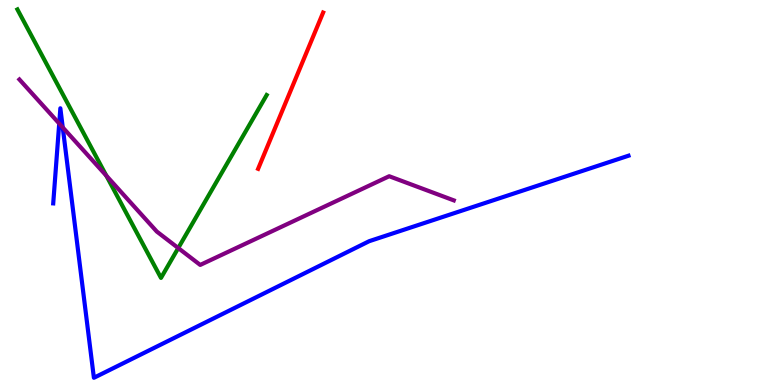[{'lines': ['blue', 'red'], 'intersections': []}, {'lines': ['green', 'red'], 'intersections': []}, {'lines': ['purple', 'red'], 'intersections': []}, {'lines': ['blue', 'green'], 'intersections': []}, {'lines': ['blue', 'purple'], 'intersections': [{'x': 0.764, 'y': 6.79}, {'x': 0.81, 'y': 6.69}]}, {'lines': ['green', 'purple'], 'intersections': [{'x': 1.37, 'y': 5.44}, {'x': 2.3, 'y': 3.56}]}]